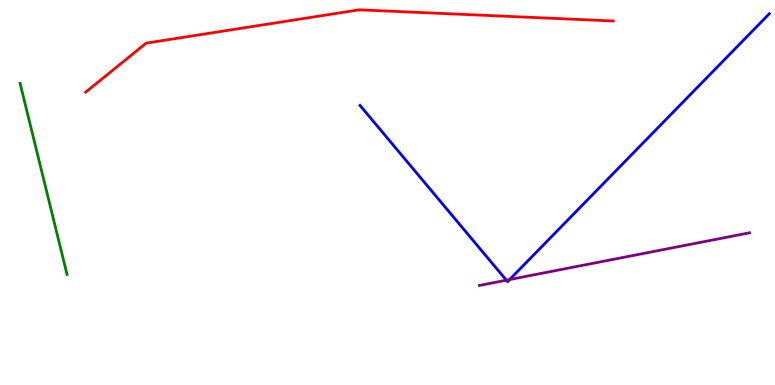[{'lines': ['blue', 'red'], 'intersections': []}, {'lines': ['green', 'red'], 'intersections': []}, {'lines': ['purple', 'red'], 'intersections': []}, {'lines': ['blue', 'green'], 'intersections': []}, {'lines': ['blue', 'purple'], 'intersections': [{'x': 6.53, 'y': 2.72}, {'x': 6.58, 'y': 2.74}]}, {'lines': ['green', 'purple'], 'intersections': []}]